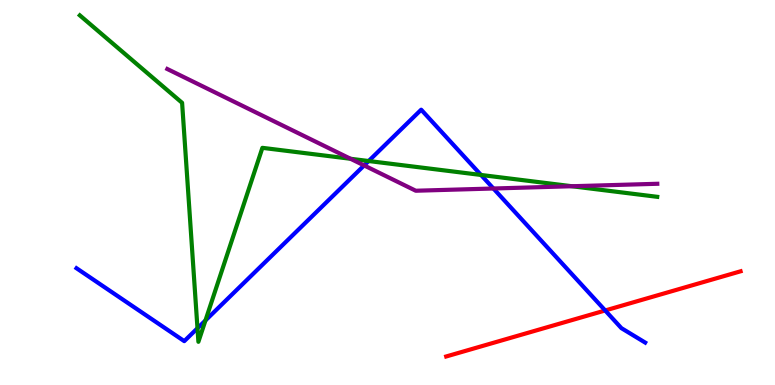[{'lines': ['blue', 'red'], 'intersections': [{'x': 7.81, 'y': 1.94}]}, {'lines': ['green', 'red'], 'intersections': []}, {'lines': ['purple', 'red'], 'intersections': []}, {'lines': ['blue', 'green'], 'intersections': [{'x': 2.55, 'y': 1.47}, {'x': 2.65, 'y': 1.68}, {'x': 4.76, 'y': 5.82}, {'x': 6.21, 'y': 5.46}]}, {'lines': ['blue', 'purple'], 'intersections': [{'x': 4.7, 'y': 5.7}, {'x': 6.37, 'y': 5.1}]}, {'lines': ['green', 'purple'], 'intersections': [{'x': 4.52, 'y': 5.88}, {'x': 7.38, 'y': 5.16}]}]